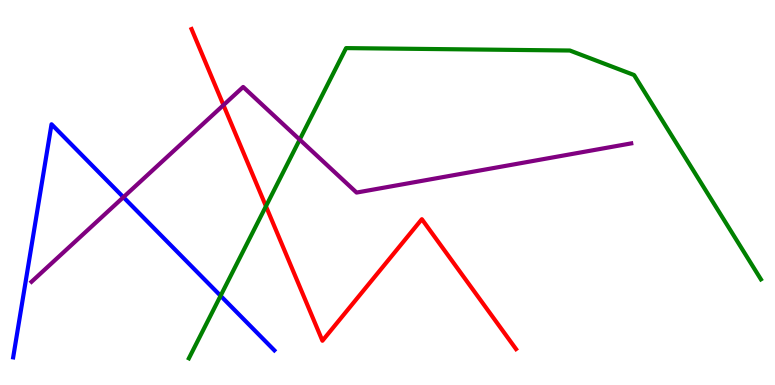[{'lines': ['blue', 'red'], 'intersections': []}, {'lines': ['green', 'red'], 'intersections': [{'x': 3.43, 'y': 4.64}]}, {'lines': ['purple', 'red'], 'intersections': [{'x': 2.88, 'y': 7.27}]}, {'lines': ['blue', 'green'], 'intersections': [{'x': 2.85, 'y': 2.32}]}, {'lines': ['blue', 'purple'], 'intersections': [{'x': 1.59, 'y': 4.88}]}, {'lines': ['green', 'purple'], 'intersections': [{'x': 3.87, 'y': 6.37}]}]